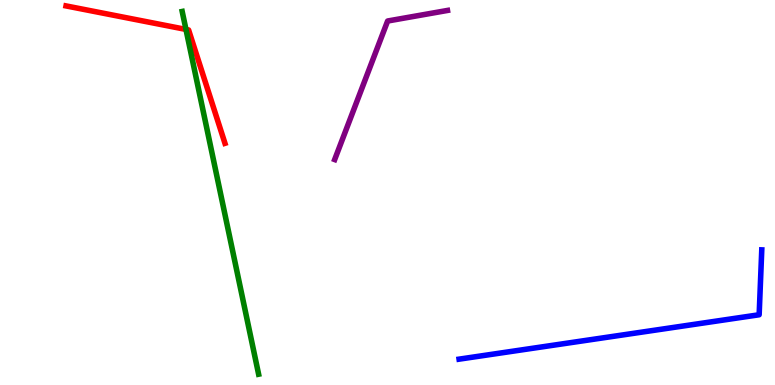[{'lines': ['blue', 'red'], 'intersections': []}, {'lines': ['green', 'red'], 'intersections': [{'x': 2.4, 'y': 9.24}]}, {'lines': ['purple', 'red'], 'intersections': []}, {'lines': ['blue', 'green'], 'intersections': []}, {'lines': ['blue', 'purple'], 'intersections': []}, {'lines': ['green', 'purple'], 'intersections': []}]